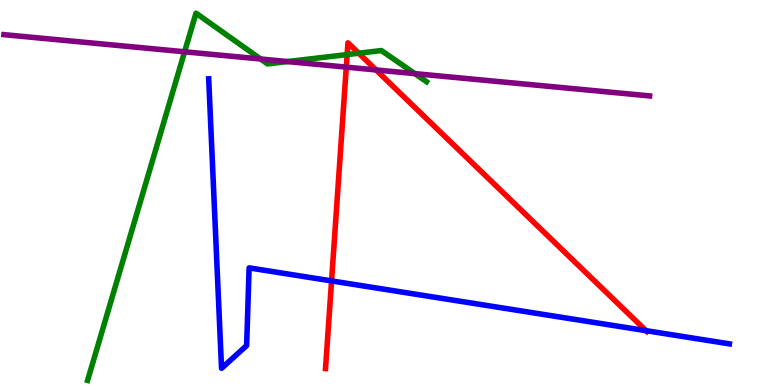[{'lines': ['blue', 'red'], 'intersections': [{'x': 4.28, 'y': 2.7}, {'x': 8.34, 'y': 1.41}]}, {'lines': ['green', 'red'], 'intersections': [{'x': 4.48, 'y': 8.58}, {'x': 4.63, 'y': 8.62}]}, {'lines': ['purple', 'red'], 'intersections': [{'x': 4.47, 'y': 8.26}, {'x': 4.85, 'y': 8.18}]}, {'lines': ['blue', 'green'], 'intersections': []}, {'lines': ['blue', 'purple'], 'intersections': []}, {'lines': ['green', 'purple'], 'intersections': [{'x': 2.38, 'y': 8.65}, {'x': 3.36, 'y': 8.47}, {'x': 3.71, 'y': 8.4}, {'x': 5.35, 'y': 8.09}]}]